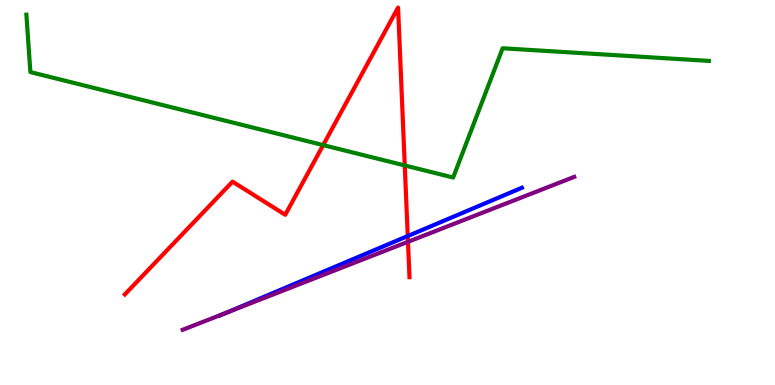[{'lines': ['blue', 'red'], 'intersections': [{'x': 5.26, 'y': 3.87}]}, {'lines': ['green', 'red'], 'intersections': [{'x': 4.17, 'y': 6.23}, {'x': 5.22, 'y': 5.7}]}, {'lines': ['purple', 'red'], 'intersections': [{'x': 5.26, 'y': 3.72}]}, {'lines': ['blue', 'green'], 'intersections': []}, {'lines': ['blue', 'purple'], 'intersections': [{'x': 2.92, 'y': 1.88}]}, {'lines': ['green', 'purple'], 'intersections': []}]